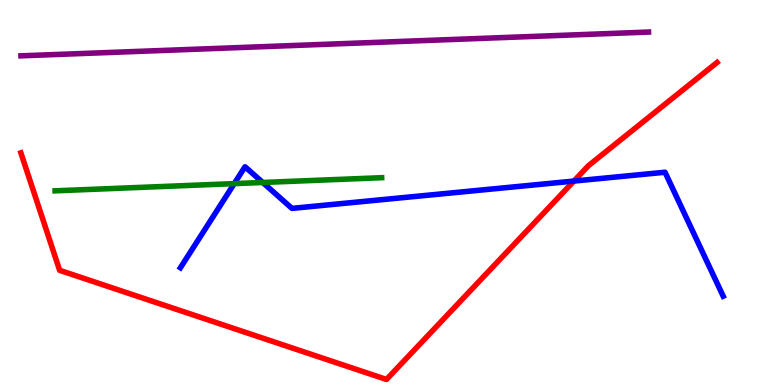[{'lines': ['blue', 'red'], 'intersections': [{'x': 7.41, 'y': 5.3}]}, {'lines': ['green', 'red'], 'intersections': []}, {'lines': ['purple', 'red'], 'intersections': []}, {'lines': ['blue', 'green'], 'intersections': [{'x': 3.02, 'y': 5.23}, {'x': 3.39, 'y': 5.26}]}, {'lines': ['blue', 'purple'], 'intersections': []}, {'lines': ['green', 'purple'], 'intersections': []}]